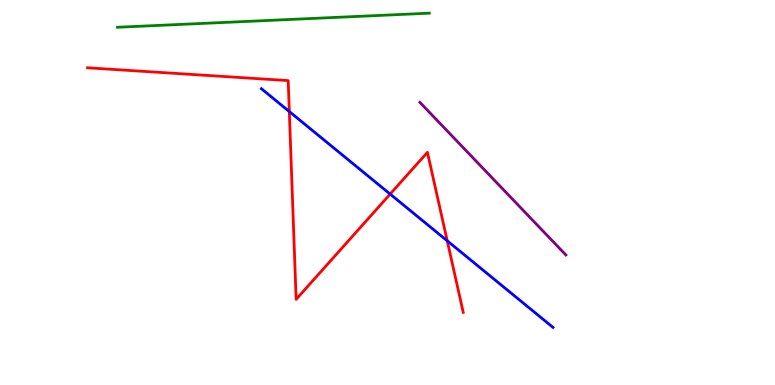[{'lines': ['blue', 'red'], 'intersections': [{'x': 3.73, 'y': 7.1}, {'x': 5.03, 'y': 4.96}, {'x': 5.77, 'y': 3.75}]}, {'lines': ['green', 'red'], 'intersections': []}, {'lines': ['purple', 'red'], 'intersections': []}, {'lines': ['blue', 'green'], 'intersections': []}, {'lines': ['blue', 'purple'], 'intersections': []}, {'lines': ['green', 'purple'], 'intersections': []}]